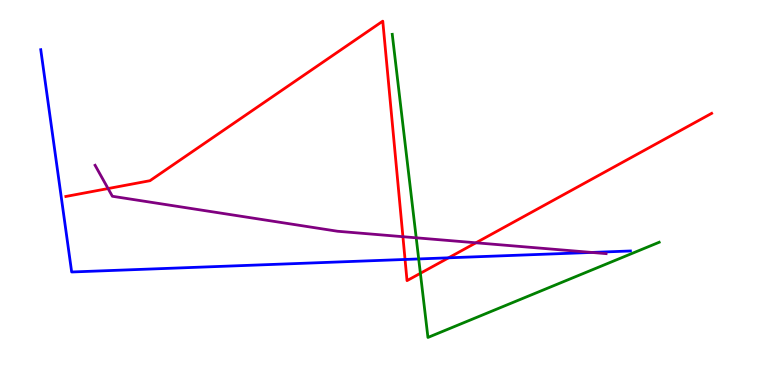[{'lines': ['blue', 'red'], 'intersections': [{'x': 5.23, 'y': 3.26}, {'x': 5.79, 'y': 3.3}]}, {'lines': ['green', 'red'], 'intersections': [{'x': 5.42, 'y': 2.9}]}, {'lines': ['purple', 'red'], 'intersections': [{'x': 1.39, 'y': 5.1}, {'x': 5.2, 'y': 3.85}, {'x': 6.14, 'y': 3.69}]}, {'lines': ['blue', 'green'], 'intersections': [{'x': 5.4, 'y': 3.27}]}, {'lines': ['blue', 'purple'], 'intersections': [{'x': 7.64, 'y': 3.44}]}, {'lines': ['green', 'purple'], 'intersections': [{'x': 5.37, 'y': 3.82}]}]